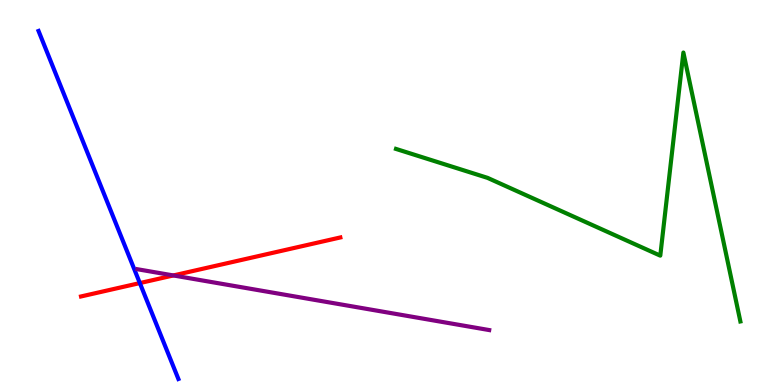[{'lines': ['blue', 'red'], 'intersections': [{'x': 1.8, 'y': 2.65}]}, {'lines': ['green', 'red'], 'intersections': []}, {'lines': ['purple', 'red'], 'intersections': [{'x': 2.24, 'y': 2.85}]}, {'lines': ['blue', 'green'], 'intersections': []}, {'lines': ['blue', 'purple'], 'intersections': []}, {'lines': ['green', 'purple'], 'intersections': []}]